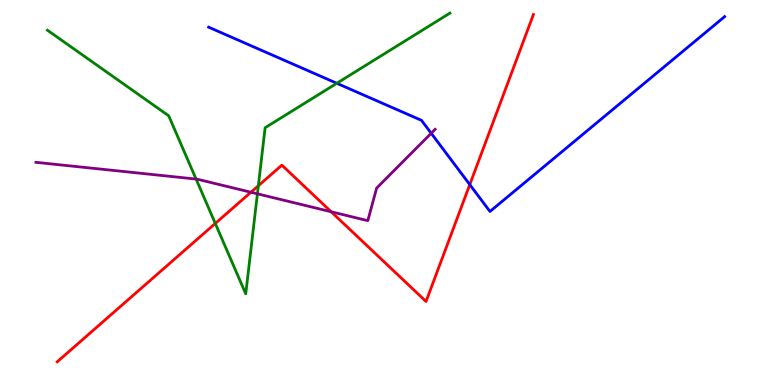[{'lines': ['blue', 'red'], 'intersections': [{'x': 6.06, 'y': 5.21}]}, {'lines': ['green', 'red'], 'intersections': [{'x': 2.78, 'y': 4.2}, {'x': 3.33, 'y': 5.18}]}, {'lines': ['purple', 'red'], 'intersections': [{'x': 3.24, 'y': 5.01}, {'x': 4.27, 'y': 4.5}]}, {'lines': ['blue', 'green'], 'intersections': [{'x': 4.35, 'y': 7.84}]}, {'lines': ['blue', 'purple'], 'intersections': [{'x': 5.56, 'y': 6.54}]}, {'lines': ['green', 'purple'], 'intersections': [{'x': 2.53, 'y': 5.35}, {'x': 3.32, 'y': 4.97}]}]